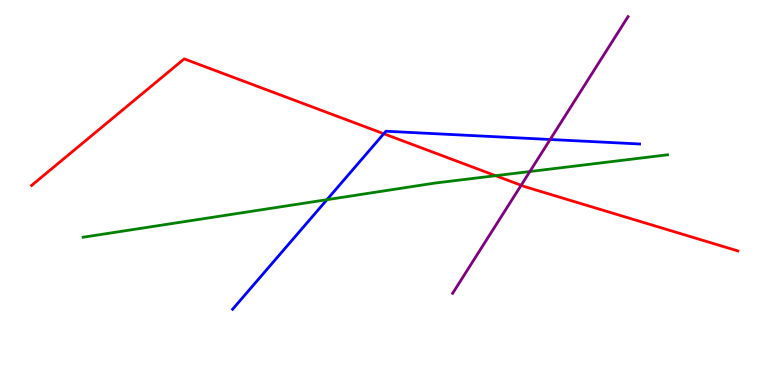[{'lines': ['blue', 'red'], 'intersections': [{'x': 4.95, 'y': 6.53}]}, {'lines': ['green', 'red'], 'intersections': [{'x': 6.4, 'y': 5.44}]}, {'lines': ['purple', 'red'], 'intersections': [{'x': 6.72, 'y': 5.19}]}, {'lines': ['blue', 'green'], 'intersections': [{'x': 4.22, 'y': 4.81}]}, {'lines': ['blue', 'purple'], 'intersections': [{'x': 7.1, 'y': 6.38}]}, {'lines': ['green', 'purple'], 'intersections': [{'x': 6.84, 'y': 5.54}]}]